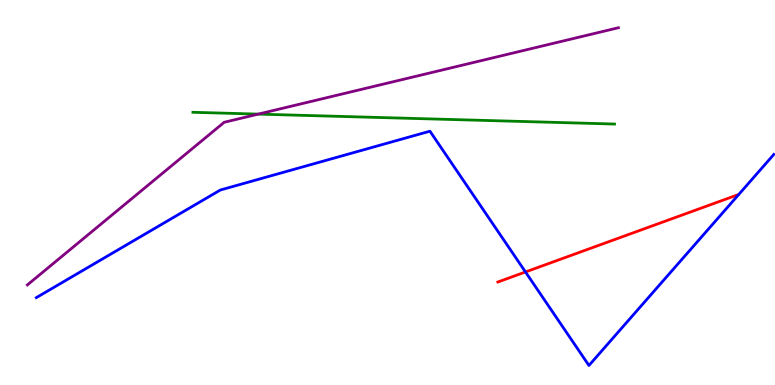[{'lines': ['blue', 'red'], 'intersections': [{'x': 6.78, 'y': 2.94}]}, {'lines': ['green', 'red'], 'intersections': []}, {'lines': ['purple', 'red'], 'intersections': []}, {'lines': ['blue', 'green'], 'intersections': []}, {'lines': ['blue', 'purple'], 'intersections': []}, {'lines': ['green', 'purple'], 'intersections': [{'x': 3.33, 'y': 7.04}]}]